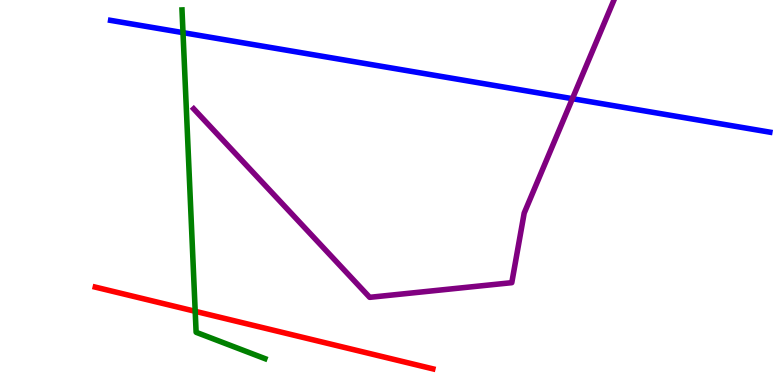[{'lines': ['blue', 'red'], 'intersections': []}, {'lines': ['green', 'red'], 'intersections': [{'x': 2.52, 'y': 1.91}]}, {'lines': ['purple', 'red'], 'intersections': []}, {'lines': ['blue', 'green'], 'intersections': [{'x': 2.36, 'y': 9.15}]}, {'lines': ['blue', 'purple'], 'intersections': [{'x': 7.39, 'y': 7.44}]}, {'lines': ['green', 'purple'], 'intersections': []}]